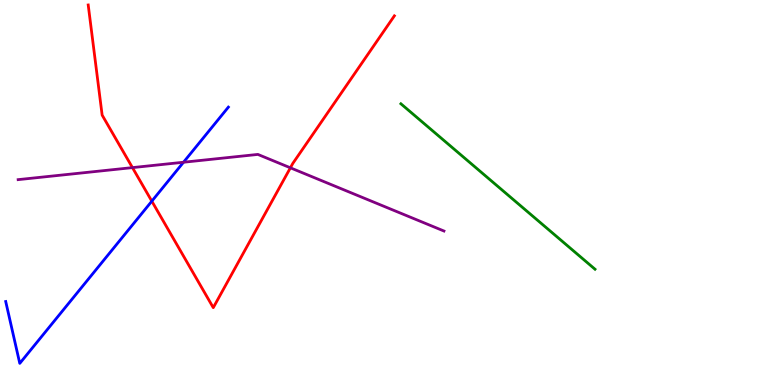[{'lines': ['blue', 'red'], 'intersections': [{'x': 1.96, 'y': 4.77}]}, {'lines': ['green', 'red'], 'intersections': []}, {'lines': ['purple', 'red'], 'intersections': [{'x': 1.71, 'y': 5.65}, {'x': 3.75, 'y': 5.64}]}, {'lines': ['blue', 'green'], 'intersections': []}, {'lines': ['blue', 'purple'], 'intersections': [{'x': 2.37, 'y': 5.79}]}, {'lines': ['green', 'purple'], 'intersections': []}]